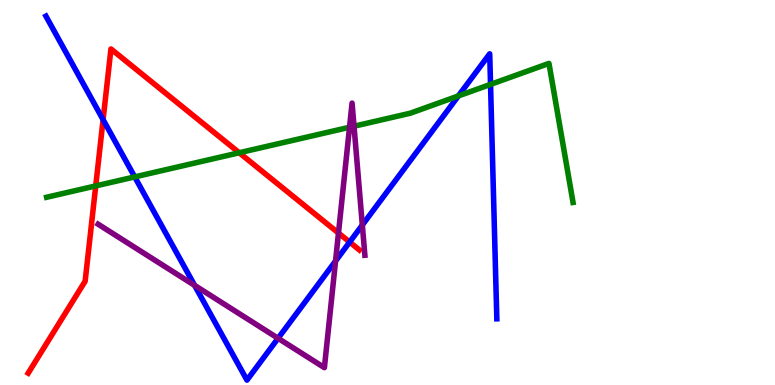[{'lines': ['blue', 'red'], 'intersections': [{'x': 1.33, 'y': 6.89}, {'x': 4.51, 'y': 3.71}]}, {'lines': ['green', 'red'], 'intersections': [{'x': 1.24, 'y': 5.17}, {'x': 3.09, 'y': 6.03}]}, {'lines': ['purple', 'red'], 'intersections': [{'x': 4.37, 'y': 3.95}]}, {'lines': ['blue', 'green'], 'intersections': [{'x': 1.74, 'y': 5.41}, {'x': 5.91, 'y': 7.51}, {'x': 6.33, 'y': 7.81}]}, {'lines': ['blue', 'purple'], 'intersections': [{'x': 2.51, 'y': 2.59}, {'x': 3.59, 'y': 1.21}, {'x': 4.33, 'y': 3.22}, {'x': 4.68, 'y': 4.16}]}, {'lines': ['green', 'purple'], 'intersections': [{'x': 4.51, 'y': 6.69}, {'x': 4.57, 'y': 6.72}]}]